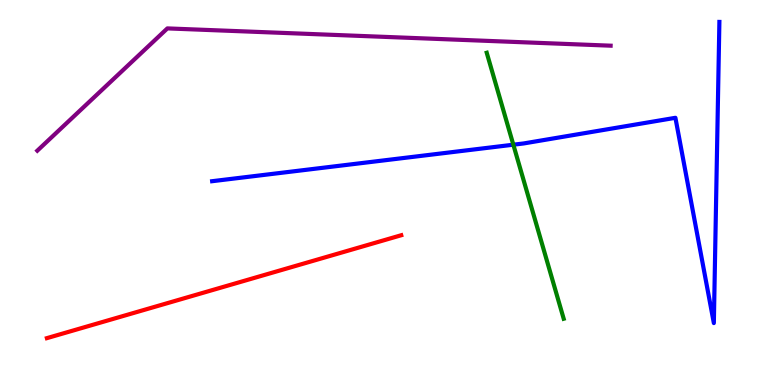[{'lines': ['blue', 'red'], 'intersections': []}, {'lines': ['green', 'red'], 'intersections': []}, {'lines': ['purple', 'red'], 'intersections': []}, {'lines': ['blue', 'green'], 'intersections': [{'x': 6.62, 'y': 6.24}]}, {'lines': ['blue', 'purple'], 'intersections': []}, {'lines': ['green', 'purple'], 'intersections': []}]